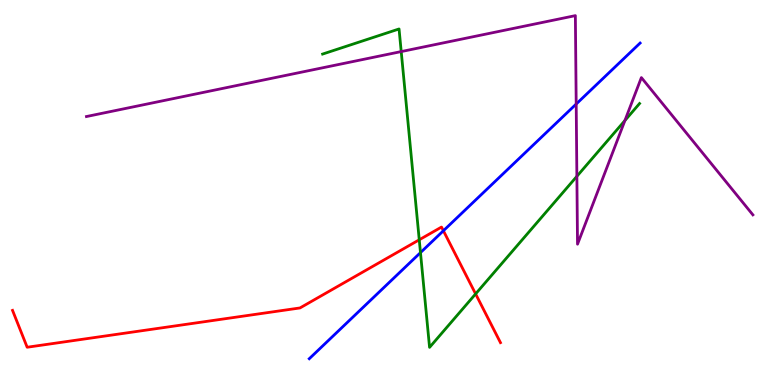[{'lines': ['blue', 'red'], 'intersections': [{'x': 5.72, 'y': 4.01}]}, {'lines': ['green', 'red'], 'intersections': [{'x': 5.41, 'y': 3.77}, {'x': 6.14, 'y': 2.37}]}, {'lines': ['purple', 'red'], 'intersections': []}, {'lines': ['blue', 'green'], 'intersections': [{'x': 5.43, 'y': 3.44}]}, {'lines': ['blue', 'purple'], 'intersections': [{'x': 7.43, 'y': 7.3}]}, {'lines': ['green', 'purple'], 'intersections': [{'x': 5.18, 'y': 8.66}, {'x': 7.44, 'y': 5.42}, {'x': 8.06, 'y': 6.87}]}]